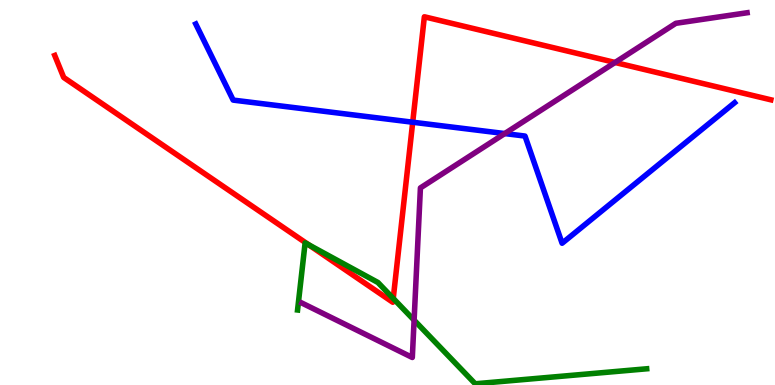[{'lines': ['blue', 'red'], 'intersections': [{'x': 5.33, 'y': 6.83}]}, {'lines': ['green', 'red'], 'intersections': [{'x': 3.98, 'y': 3.64}, {'x': 5.07, 'y': 2.25}]}, {'lines': ['purple', 'red'], 'intersections': [{'x': 7.94, 'y': 8.38}]}, {'lines': ['blue', 'green'], 'intersections': []}, {'lines': ['blue', 'purple'], 'intersections': [{'x': 6.51, 'y': 6.53}]}, {'lines': ['green', 'purple'], 'intersections': [{'x': 5.34, 'y': 1.68}]}]